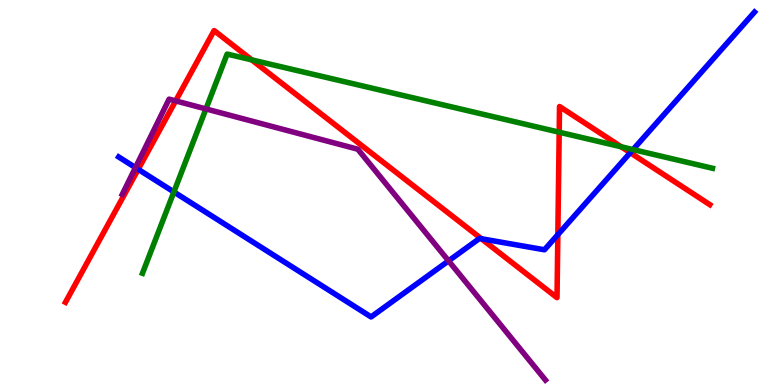[{'lines': ['blue', 'red'], 'intersections': [{'x': 1.78, 'y': 5.6}, {'x': 6.21, 'y': 3.8}, {'x': 7.2, 'y': 3.91}, {'x': 8.13, 'y': 6.03}]}, {'lines': ['green', 'red'], 'intersections': [{'x': 3.25, 'y': 8.45}, {'x': 7.22, 'y': 6.57}, {'x': 8.02, 'y': 6.19}]}, {'lines': ['purple', 'red'], 'intersections': [{'x': 2.27, 'y': 7.38}]}, {'lines': ['blue', 'green'], 'intersections': [{'x': 2.24, 'y': 5.01}, {'x': 8.17, 'y': 6.12}]}, {'lines': ['blue', 'purple'], 'intersections': [{'x': 1.75, 'y': 5.65}, {'x': 5.79, 'y': 3.22}]}, {'lines': ['green', 'purple'], 'intersections': [{'x': 2.66, 'y': 7.17}]}]